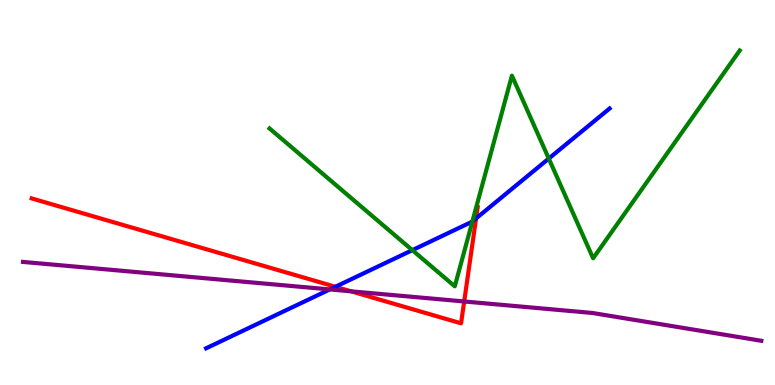[{'lines': ['blue', 'red'], 'intersections': [{'x': 4.33, 'y': 2.55}, {'x': 6.14, 'y': 4.33}]}, {'lines': ['green', 'red'], 'intersections': []}, {'lines': ['purple', 'red'], 'intersections': [{'x': 4.53, 'y': 2.43}, {'x': 5.99, 'y': 2.17}]}, {'lines': ['blue', 'green'], 'intersections': [{'x': 5.32, 'y': 3.5}, {'x': 6.1, 'y': 4.25}, {'x': 7.08, 'y': 5.88}]}, {'lines': ['blue', 'purple'], 'intersections': [{'x': 4.26, 'y': 2.48}]}, {'lines': ['green', 'purple'], 'intersections': []}]